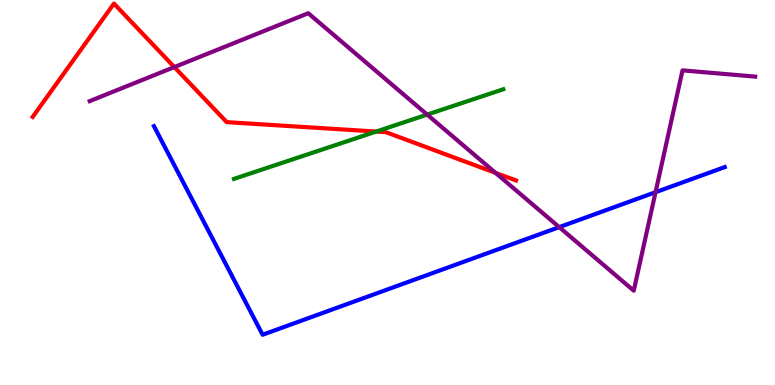[{'lines': ['blue', 'red'], 'intersections': []}, {'lines': ['green', 'red'], 'intersections': [{'x': 4.85, 'y': 6.58}]}, {'lines': ['purple', 'red'], 'intersections': [{'x': 2.25, 'y': 8.26}, {'x': 6.39, 'y': 5.51}]}, {'lines': ['blue', 'green'], 'intersections': []}, {'lines': ['blue', 'purple'], 'intersections': [{'x': 7.22, 'y': 4.1}, {'x': 8.46, 'y': 5.01}]}, {'lines': ['green', 'purple'], 'intersections': [{'x': 5.51, 'y': 7.02}]}]